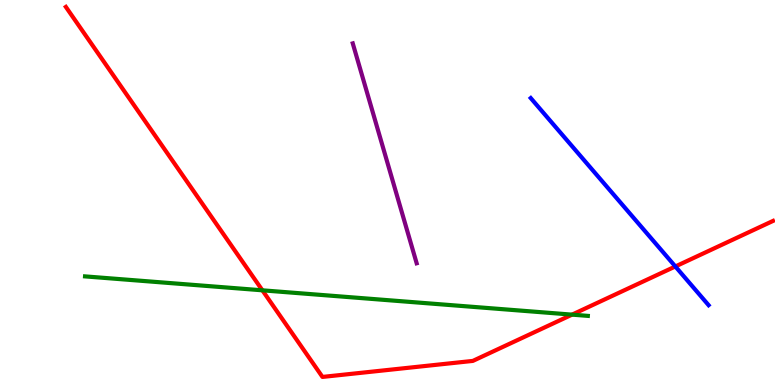[{'lines': ['blue', 'red'], 'intersections': [{'x': 8.71, 'y': 3.08}]}, {'lines': ['green', 'red'], 'intersections': [{'x': 3.39, 'y': 2.46}, {'x': 7.38, 'y': 1.83}]}, {'lines': ['purple', 'red'], 'intersections': []}, {'lines': ['blue', 'green'], 'intersections': []}, {'lines': ['blue', 'purple'], 'intersections': []}, {'lines': ['green', 'purple'], 'intersections': []}]